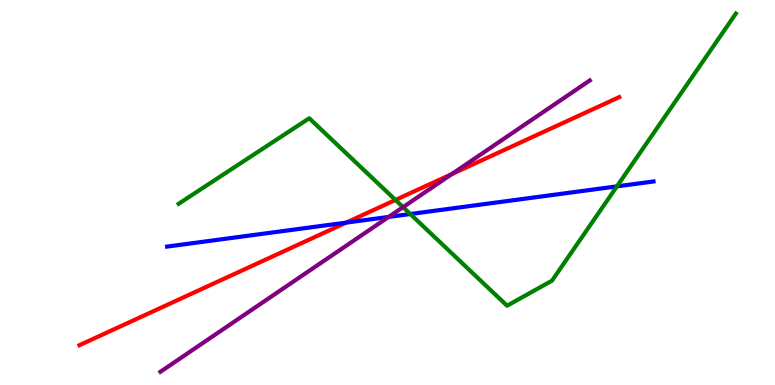[{'lines': ['blue', 'red'], 'intersections': [{'x': 4.47, 'y': 4.22}]}, {'lines': ['green', 'red'], 'intersections': [{'x': 5.1, 'y': 4.81}]}, {'lines': ['purple', 'red'], 'intersections': [{'x': 5.83, 'y': 5.48}]}, {'lines': ['blue', 'green'], 'intersections': [{'x': 5.29, 'y': 4.44}, {'x': 7.96, 'y': 5.16}]}, {'lines': ['blue', 'purple'], 'intersections': [{'x': 5.02, 'y': 4.37}]}, {'lines': ['green', 'purple'], 'intersections': [{'x': 5.2, 'y': 4.62}]}]